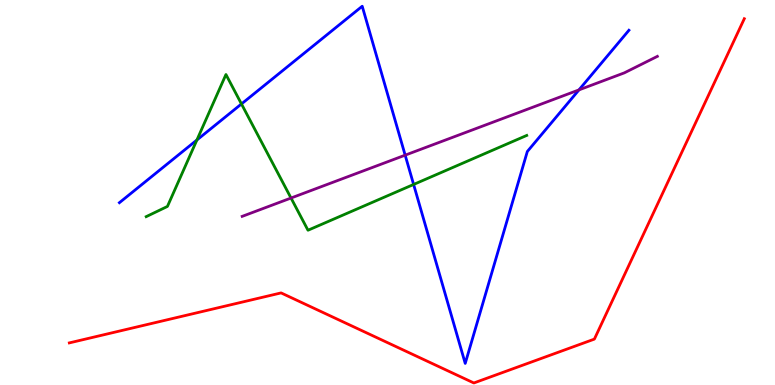[{'lines': ['blue', 'red'], 'intersections': []}, {'lines': ['green', 'red'], 'intersections': []}, {'lines': ['purple', 'red'], 'intersections': []}, {'lines': ['blue', 'green'], 'intersections': [{'x': 2.54, 'y': 6.36}, {'x': 3.12, 'y': 7.3}, {'x': 5.34, 'y': 5.21}]}, {'lines': ['blue', 'purple'], 'intersections': [{'x': 5.23, 'y': 5.97}, {'x': 7.47, 'y': 7.66}]}, {'lines': ['green', 'purple'], 'intersections': [{'x': 3.76, 'y': 4.86}]}]